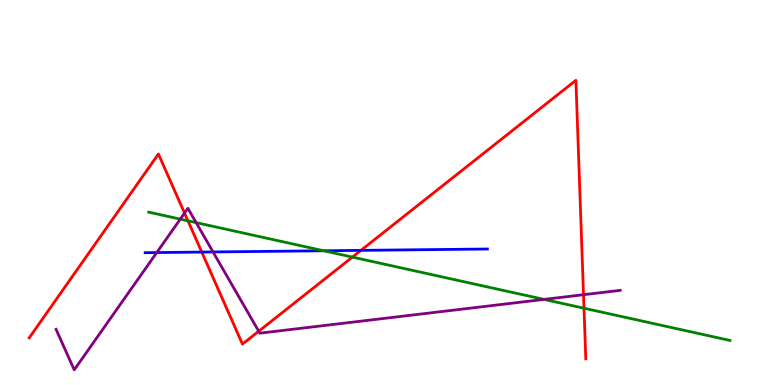[{'lines': ['blue', 'red'], 'intersections': [{'x': 2.6, 'y': 3.45}, {'x': 4.66, 'y': 3.5}]}, {'lines': ['green', 'red'], 'intersections': [{'x': 2.43, 'y': 4.26}, {'x': 4.55, 'y': 3.32}, {'x': 7.54, 'y': 1.99}]}, {'lines': ['purple', 'red'], 'intersections': [{'x': 2.38, 'y': 4.47}, {'x': 3.34, 'y': 1.4}, {'x': 7.53, 'y': 2.35}]}, {'lines': ['blue', 'green'], 'intersections': [{'x': 4.18, 'y': 3.49}]}, {'lines': ['blue', 'purple'], 'intersections': [{'x': 2.02, 'y': 3.44}, {'x': 2.75, 'y': 3.46}]}, {'lines': ['green', 'purple'], 'intersections': [{'x': 2.33, 'y': 4.31}, {'x': 2.53, 'y': 4.22}, {'x': 7.02, 'y': 2.22}]}]